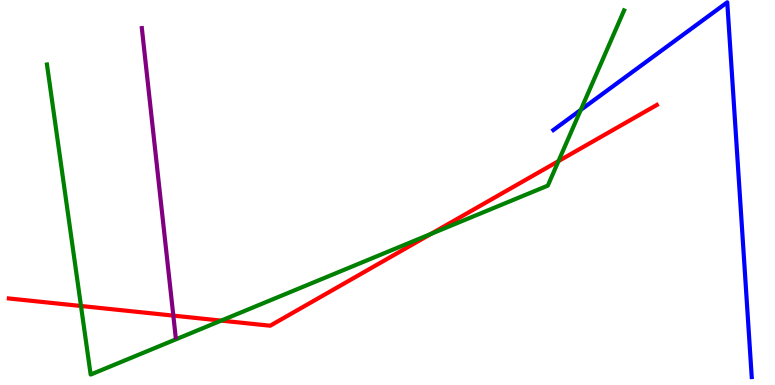[{'lines': ['blue', 'red'], 'intersections': []}, {'lines': ['green', 'red'], 'intersections': [{'x': 1.05, 'y': 2.05}, {'x': 2.85, 'y': 1.67}, {'x': 5.56, 'y': 3.92}, {'x': 7.21, 'y': 5.82}]}, {'lines': ['purple', 'red'], 'intersections': [{'x': 2.24, 'y': 1.8}]}, {'lines': ['blue', 'green'], 'intersections': [{'x': 7.49, 'y': 7.15}]}, {'lines': ['blue', 'purple'], 'intersections': []}, {'lines': ['green', 'purple'], 'intersections': []}]